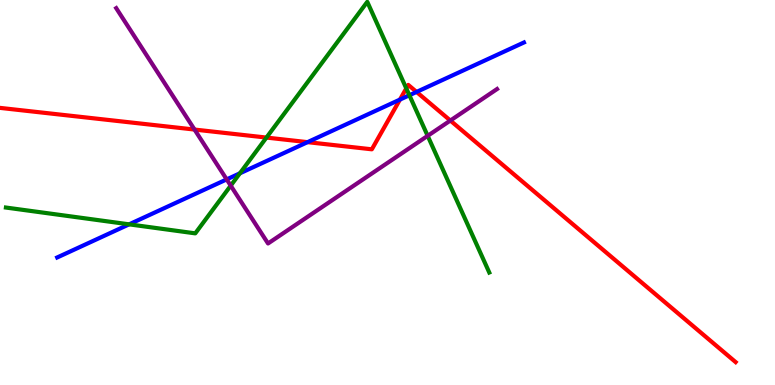[{'lines': ['blue', 'red'], 'intersections': [{'x': 3.97, 'y': 6.31}, {'x': 5.16, 'y': 7.41}, {'x': 5.38, 'y': 7.61}]}, {'lines': ['green', 'red'], 'intersections': [{'x': 3.44, 'y': 6.43}, {'x': 5.24, 'y': 7.7}]}, {'lines': ['purple', 'red'], 'intersections': [{'x': 2.51, 'y': 6.63}, {'x': 5.81, 'y': 6.87}]}, {'lines': ['blue', 'green'], 'intersections': [{'x': 1.67, 'y': 4.17}, {'x': 3.1, 'y': 5.5}, {'x': 5.28, 'y': 7.53}]}, {'lines': ['blue', 'purple'], 'intersections': [{'x': 2.93, 'y': 5.34}]}, {'lines': ['green', 'purple'], 'intersections': [{'x': 2.98, 'y': 5.18}, {'x': 5.52, 'y': 6.47}]}]